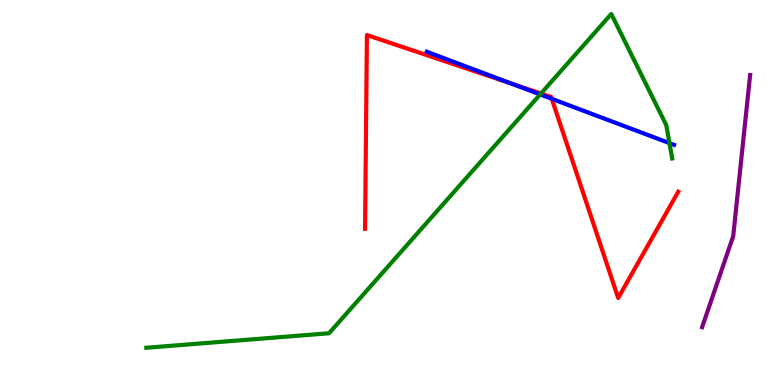[{'lines': ['blue', 'red'], 'intersections': [{'x': 6.59, 'y': 7.83}, {'x': 7.12, 'y': 7.43}]}, {'lines': ['green', 'red'], 'intersections': [{'x': 6.98, 'y': 7.57}]}, {'lines': ['purple', 'red'], 'intersections': []}, {'lines': ['blue', 'green'], 'intersections': [{'x': 6.97, 'y': 7.55}, {'x': 8.64, 'y': 6.28}]}, {'lines': ['blue', 'purple'], 'intersections': []}, {'lines': ['green', 'purple'], 'intersections': []}]